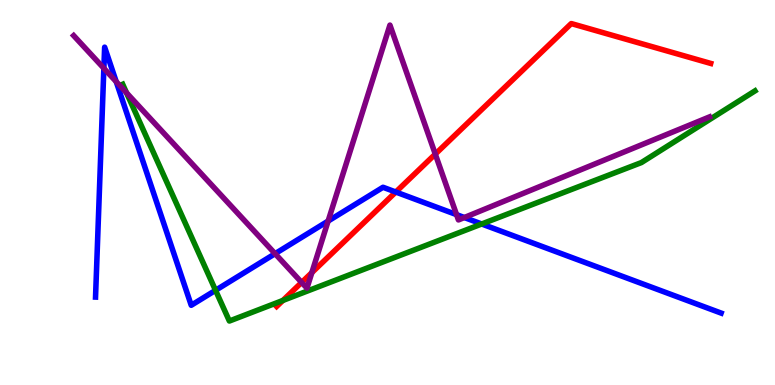[{'lines': ['blue', 'red'], 'intersections': [{'x': 5.11, 'y': 5.01}]}, {'lines': ['green', 'red'], 'intersections': [{'x': 3.65, 'y': 2.2}]}, {'lines': ['purple', 'red'], 'intersections': [{'x': 3.89, 'y': 2.66}, {'x': 4.02, 'y': 2.92}, {'x': 5.62, 'y': 6.0}]}, {'lines': ['blue', 'green'], 'intersections': [{'x': 2.78, 'y': 2.46}, {'x': 6.22, 'y': 4.18}]}, {'lines': ['blue', 'purple'], 'intersections': [{'x': 1.34, 'y': 8.23}, {'x': 1.5, 'y': 7.88}, {'x': 3.55, 'y': 3.41}, {'x': 4.23, 'y': 4.26}, {'x': 5.89, 'y': 4.43}, {'x': 5.99, 'y': 4.35}]}, {'lines': ['green', 'purple'], 'intersections': [{'x': 1.63, 'y': 7.59}]}]